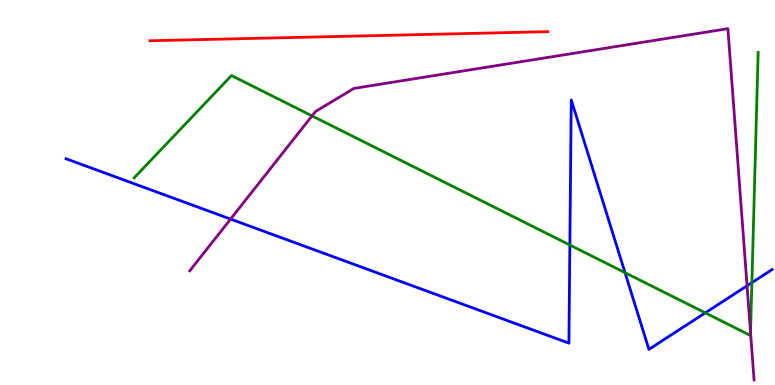[{'lines': ['blue', 'red'], 'intersections': []}, {'lines': ['green', 'red'], 'intersections': []}, {'lines': ['purple', 'red'], 'intersections': []}, {'lines': ['blue', 'green'], 'intersections': [{'x': 7.35, 'y': 3.64}, {'x': 8.06, 'y': 2.92}, {'x': 9.1, 'y': 1.87}, {'x': 9.7, 'y': 2.66}]}, {'lines': ['blue', 'purple'], 'intersections': [{'x': 2.98, 'y': 4.31}, {'x': 9.64, 'y': 2.58}]}, {'lines': ['green', 'purple'], 'intersections': [{'x': 4.03, 'y': 6.99}, {'x': 9.68, 'y': 1.37}]}]